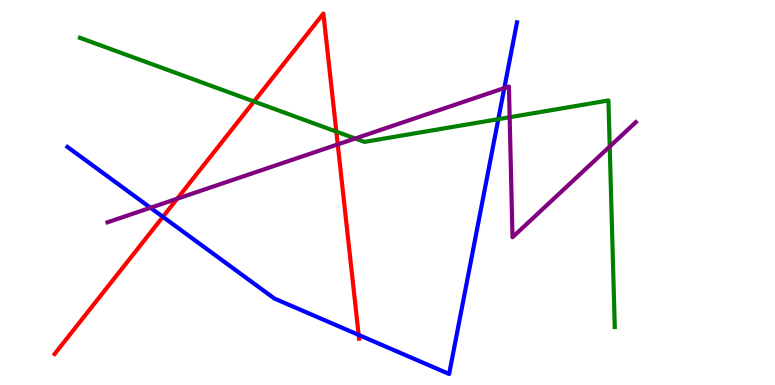[{'lines': ['blue', 'red'], 'intersections': [{'x': 2.1, 'y': 4.37}, {'x': 4.63, 'y': 1.3}]}, {'lines': ['green', 'red'], 'intersections': [{'x': 3.28, 'y': 7.36}, {'x': 4.34, 'y': 6.58}]}, {'lines': ['purple', 'red'], 'intersections': [{'x': 2.29, 'y': 4.84}, {'x': 4.36, 'y': 6.25}]}, {'lines': ['blue', 'green'], 'intersections': [{'x': 6.43, 'y': 6.9}]}, {'lines': ['blue', 'purple'], 'intersections': [{'x': 1.94, 'y': 4.6}, {'x': 6.51, 'y': 7.71}]}, {'lines': ['green', 'purple'], 'intersections': [{'x': 4.58, 'y': 6.4}, {'x': 6.58, 'y': 6.95}, {'x': 7.87, 'y': 6.19}]}]